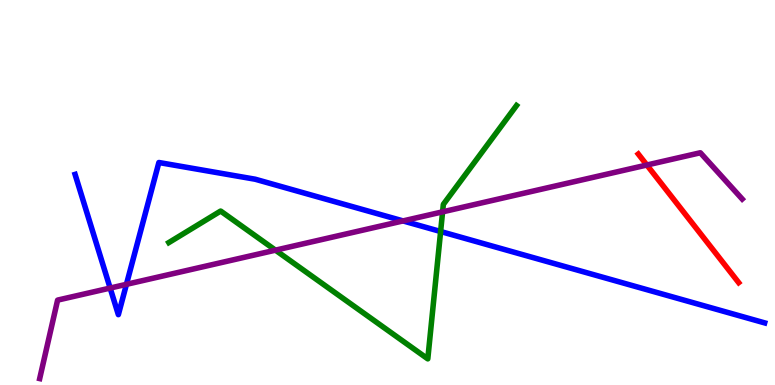[{'lines': ['blue', 'red'], 'intersections': []}, {'lines': ['green', 'red'], 'intersections': []}, {'lines': ['purple', 'red'], 'intersections': [{'x': 8.35, 'y': 5.71}]}, {'lines': ['blue', 'green'], 'intersections': [{'x': 5.69, 'y': 3.99}]}, {'lines': ['blue', 'purple'], 'intersections': [{'x': 1.42, 'y': 2.52}, {'x': 1.63, 'y': 2.61}, {'x': 5.2, 'y': 4.26}]}, {'lines': ['green', 'purple'], 'intersections': [{'x': 3.55, 'y': 3.5}, {'x': 5.71, 'y': 4.5}]}]